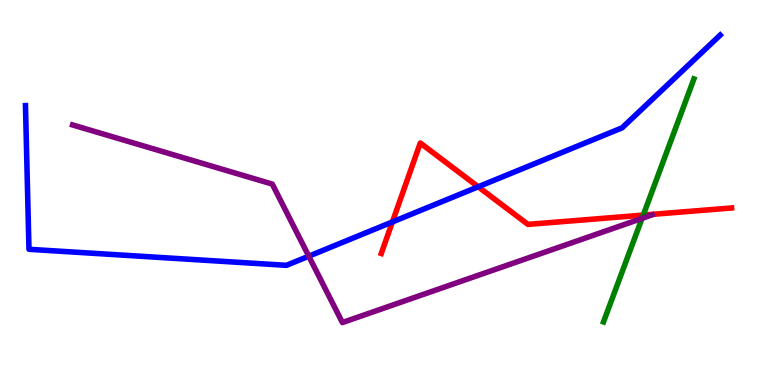[{'lines': ['blue', 'red'], 'intersections': [{'x': 5.06, 'y': 4.24}, {'x': 6.17, 'y': 5.15}]}, {'lines': ['green', 'red'], 'intersections': [{'x': 8.3, 'y': 4.41}]}, {'lines': ['purple', 'red'], 'intersections': []}, {'lines': ['blue', 'green'], 'intersections': []}, {'lines': ['blue', 'purple'], 'intersections': [{'x': 3.98, 'y': 3.35}]}, {'lines': ['green', 'purple'], 'intersections': [{'x': 8.28, 'y': 4.33}]}]